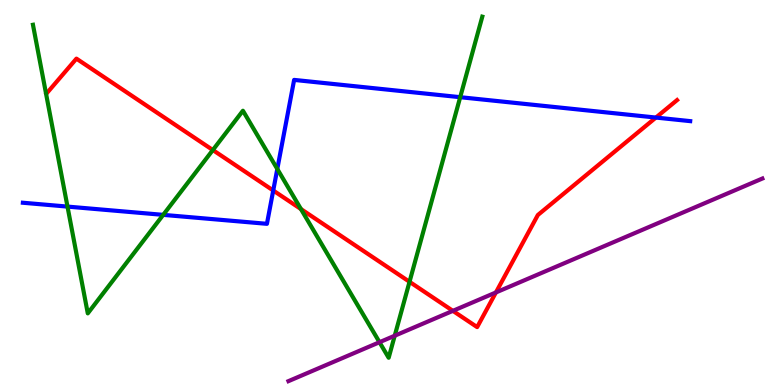[{'lines': ['blue', 'red'], 'intersections': [{'x': 3.53, 'y': 5.05}, {'x': 8.46, 'y': 6.95}]}, {'lines': ['green', 'red'], 'intersections': [{'x': 2.75, 'y': 6.1}, {'x': 3.88, 'y': 4.57}, {'x': 5.28, 'y': 2.68}]}, {'lines': ['purple', 'red'], 'intersections': [{'x': 5.84, 'y': 1.93}, {'x': 6.4, 'y': 2.4}]}, {'lines': ['blue', 'green'], 'intersections': [{'x': 0.871, 'y': 4.63}, {'x': 2.11, 'y': 4.42}, {'x': 3.58, 'y': 5.61}, {'x': 5.94, 'y': 7.48}]}, {'lines': ['blue', 'purple'], 'intersections': []}, {'lines': ['green', 'purple'], 'intersections': [{'x': 4.9, 'y': 1.11}, {'x': 5.09, 'y': 1.28}]}]